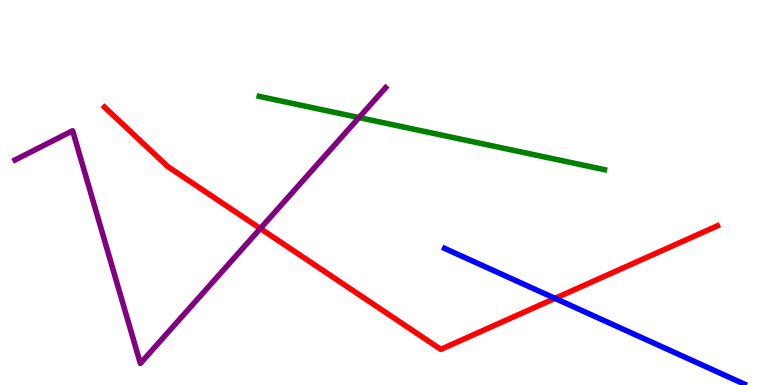[{'lines': ['blue', 'red'], 'intersections': [{'x': 7.16, 'y': 2.25}]}, {'lines': ['green', 'red'], 'intersections': []}, {'lines': ['purple', 'red'], 'intersections': [{'x': 3.36, 'y': 4.06}]}, {'lines': ['blue', 'green'], 'intersections': []}, {'lines': ['blue', 'purple'], 'intersections': []}, {'lines': ['green', 'purple'], 'intersections': [{'x': 4.63, 'y': 6.95}]}]